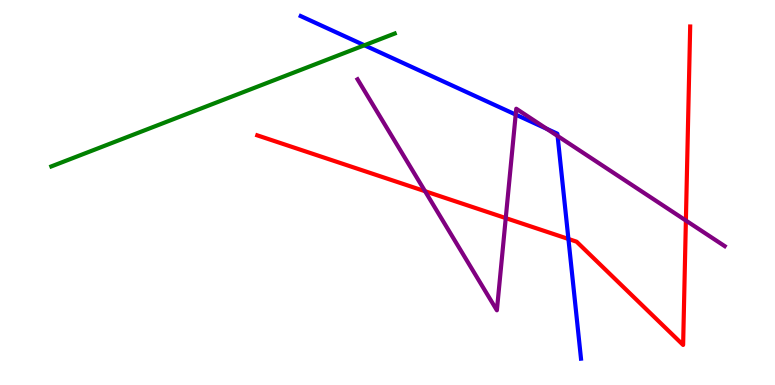[{'lines': ['blue', 'red'], 'intersections': [{'x': 7.33, 'y': 3.79}]}, {'lines': ['green', 'red'], 'intersections': []}, {'lines': ['purple', 'red'], 'intersections': [{'x': 5.48, 'y': 5.03}, {'x': 6.53, 'y': 4.34}, {'x': 8.85, 'y': 4.27}]}, {'lines': ['blue', 'green'], 'intersections': [{'x': 4.7, 'y': 8.82}]}, {'lines': ['blue', 'purple'], 'intersections': [{'x': 6.65, 'y': 7.02}, {'x': 7.06, 'y': 6.65}, {'x': 7.19, 'y': 6.47}]}, {'lines': ['green', 'purple'], 'intersections': []}]